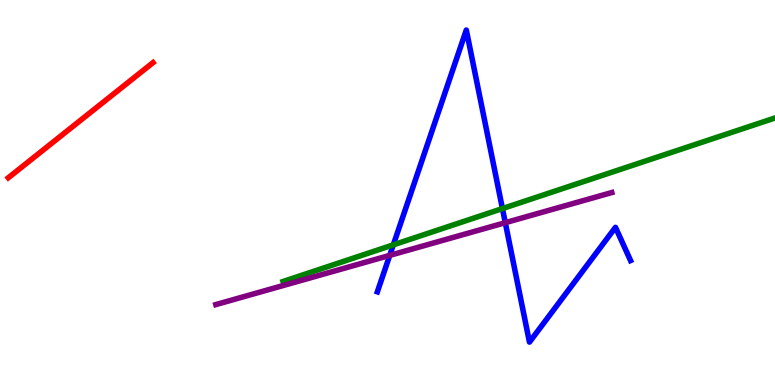[{'lines': ['blue', 'red'], 'intersections': []}, {'lines': ['green', 'red'], 'intersections': []}, {'lines': ['purple', 'red'], 'intersections': []}, {'lines': ['blue', 'green'], 'intersections': [{'x': 5.08, 'y': 3.64}, {'x': 6.48, 'y': 4.58}]}, {'lines': ['blue', 'purple'], 'intersections': [{'x': 5.03, 'y': 3.37}, {'x': 6.52, 'y': 4.22}]}, {'lines': ['green', 'purple'], 'intersections': []}]